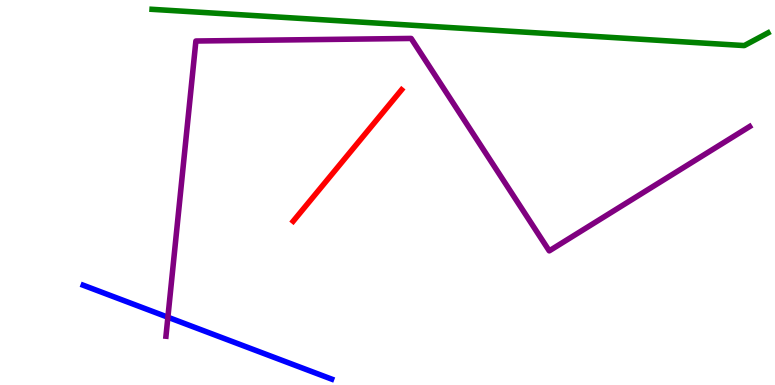[{'lines': ['blue', 'red'], 'intersections': []}, {'lines': ['green', 'red'], 'intersections': []}, {'lines': ['purple', 'red'], 'intersections': []}, {'lines': ['blue', 'green'], 'intersections': []}, {'lines': ['blue', 'purple'], 'intersections': [{'x': 2.17, 'y': 1.76}]}, {'lines': ['green', 'purple'], 'intersections': []}]